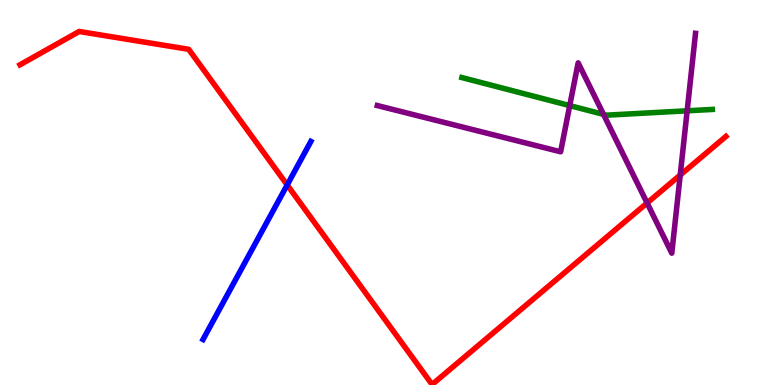[{'lines': ['blue', 'red'], 'intersections': [{'x': 3.71, 'y': 5.2}]}, {'lines': ['green', 'red'], 'intersections': []}, {'lines': ['purple', 'red'], 'intersections': [{'x': 8.35, 'y': 4.73}, {'x': 8.78, 'y': 5.45}]}, {'lines': ['blue', 'green'], 'intersections': []}, {'lines': ['blue', 'purple'], 'intersections': []}, {'lines': ['green', 'purple'], 'intersections': [{'x': 7.35, 'y': 7.26}, {'x': 7.79, 'y': 7.03}, {'x': 8.87, 'y': 7.12}]}]